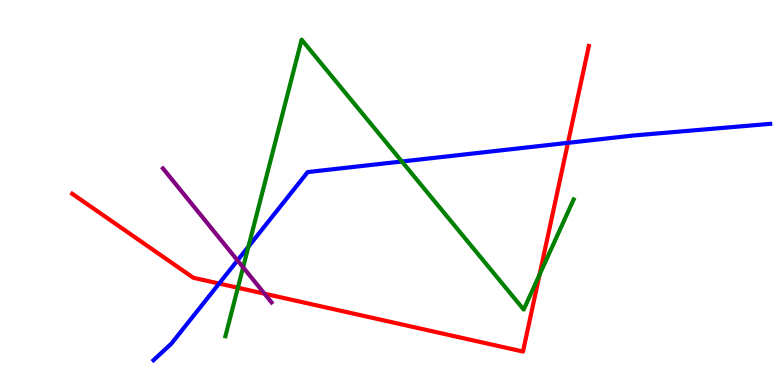[{'lines': ['blue', 'red'], 'intersections': [{'x': 2.83, 'y': 2.64}, {'x': 7.33, 'y': 6.29}]}, {'lines': ['green', 'red'], 'intersections': [{'x': 3.07, 'y': 2.53}, {'x': 6.96, 'y': 2.87}]}, {'lines': ['purple', 'red'], 'intersections': [{'x': 3.41, 'y': 2.37}]}, {'lines': ['blue', 'green'], 'intersections': [{'x': 3.21, 'y': 3.59}, {'x': 5.19, 'y': 5.81}]}, {'lines': ['blue', 'purple'], 'intersections': [{'x': 3.06, 'y': 3.24}]}, {'lines': ['green', 'purple'], 'intersections': [{'x': 3.14, 'y': 3.06}]}]